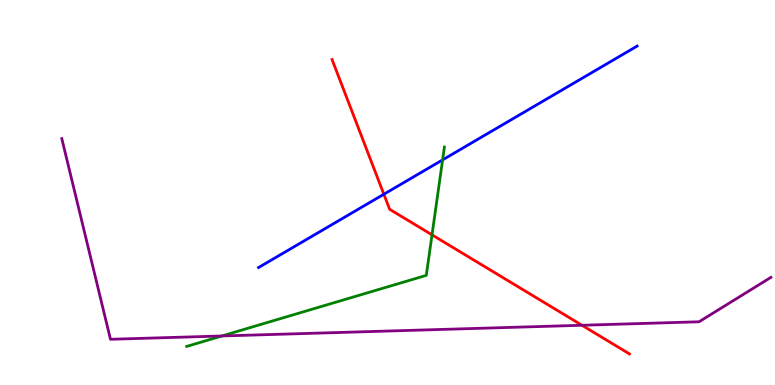[{'lines': ['blue', 'red'], 'intersections': [{'x': 4.95, 'y': 4.95}]}, {'lines': ['green', 'red'], 'intersections': [{'x': 5.57, 'y': 3.9}]}, {'lines': ['purple', 'red'], 'intersections': [{'x': 7.51, 'y': 1.55}]}, {'lines': ['blue', 'green'], 'intersections': [{'x': 5.71, 'y': 5.85}]}, {'lines': ['blue', 'purple'], 'intersections': []}, {'lines': ['green', 'purple'], 'intersections': [{'x': 2.86, 'y': 1.27}]}]